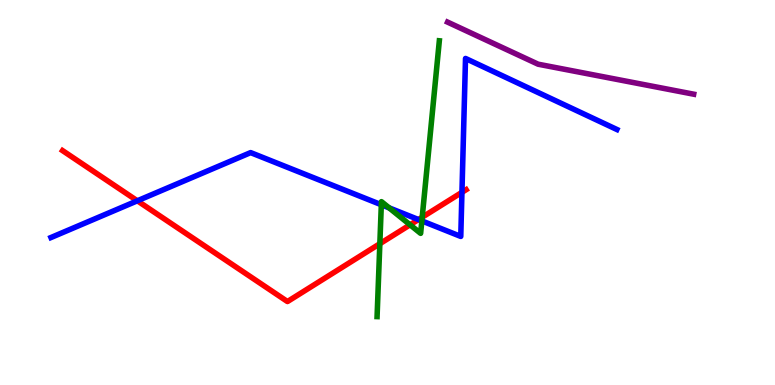[{'lines': ['blue', 'red'], 'intersections': [{'x': 1.77, 'y': 4.78}, {'x': 5.4, 'y': 4.3}, {'x': 5.96, 'y': 5.0}]}, {'lines': ['green', 'red'], 'intersections': [{'x': 4.9, 'y': 3.67}, {'x': 5.29, 'y': 4.16}, {'x': 5.45, 'y': 4.36}]}, {'lines': ['purple', 'red'], 'intersections': []}, {'lines': ['blue', 'green'], 'intersections': [{'x': 4.92, 'y': 4.68}, {'x': 5.02, 'y': 4.6}, {'x': 5.44, 'y': 4.26}]}, {'lines': ['blue', 'purple'], 'intersections': []}, {'lines': ['green', 'purple'], 'intersections': []}]